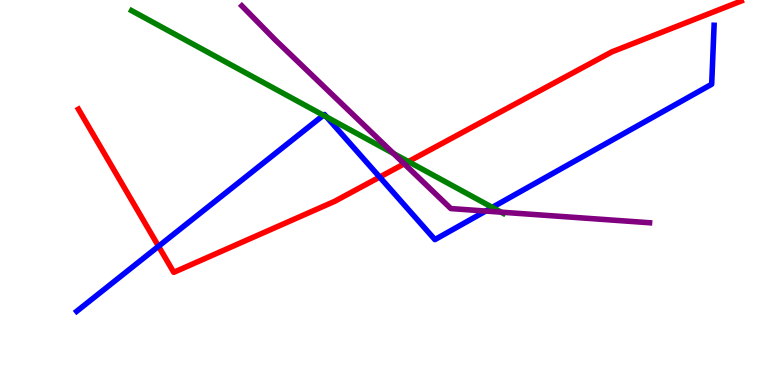[{'lines': ['blue', 'red'], 'intersections': [{'x': 2.05, 'y': 3.6}, {'x': 4.9, 'y': 5.4}]}, {'lines': ['green', 'red'], 'intersections': [{'x': 5.27, 'y': 5.8}]}, {'lines': ['purple', 'red'], 'intersections': [{'x': 5.22, 'y': 5.75}]}, {'lines': ['blue', 'green'], 'intersections': [{'x': 4.17, 'y': 7.01}, {'x': 4.21, 'y': 6.96}, {'x': 6.35, 'y': 4.61}]}, {'lines': ['blue', 'purple'], 'intersections': [{'x': 6.27, 'y': 4.52}]}, {'lines': ['green', 'purple'], 'intersections': [{'x': 5.08, 'y': 6.01}, {'x': 6.47, 'y': 4.49}]}]